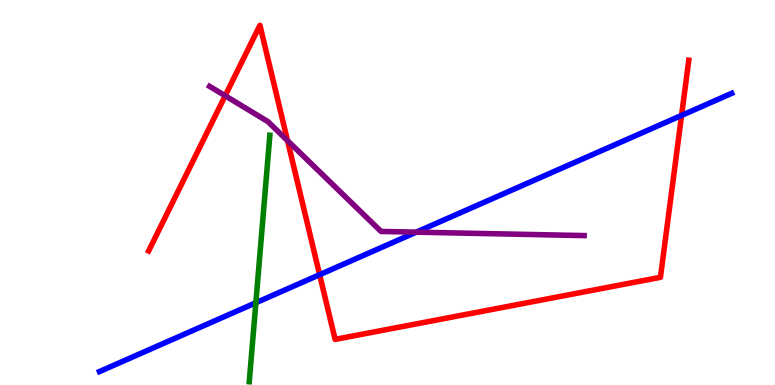[{'lines': ['blue', 'red'], 'intersections': [{'x': 4.12, 'y': 2.87}, {'x': 8.79, 'y': 7.0}]}, {'lines': ['green', 'red'], 'intersections': []}, {'lines': ['purple', 'red'], 'intersections': [{'x': 2.91, 'y': 7.51}, {'x': 3.71, 'y': 6.35}]}, {'lines': ['blue', 'green'], 'intersections': [{'x': 3.3, 'y': 2.14}]}, {'lines': ['blue', 'purple'], 'intersections': [{'x': 5.37, 'y': 3.97}]}, {'lines': ['green', 'purple'], 'intersections': []}]